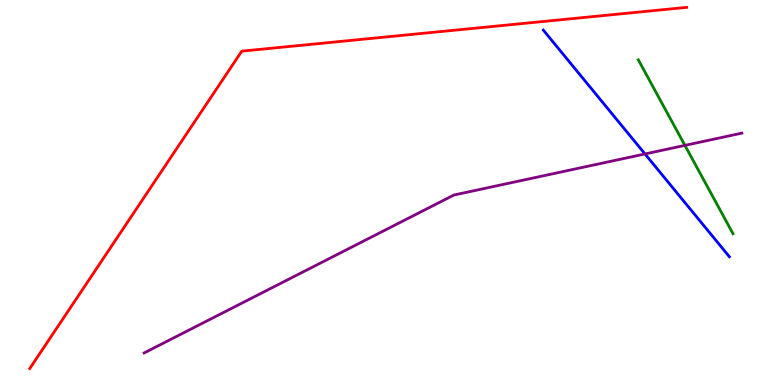[{'lines': ['blue', 'red'], 'intersections': []}, {'lines': ['green', 'red'], 'intersections': []}, {'lines': ['purple', 'red'], 'intersections': []}, {'lines': ['blue', 'green'], 'intersections': []}, {'lines': ['blue', 'purple'], 'intersections': [{'x': 8.32, 'y': 6.0}]}, {'lines': ['green', 'purple'], 'intersections': [{'x': 8.84, 'y': 6.22}]}]